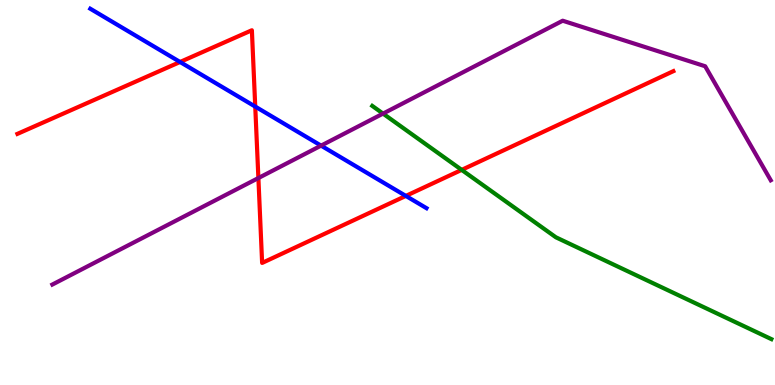[{'lines': ['blue', 'red'], 'intersections': [{'x': 2.32, 'y': 8.39}, {'x': 3.29, 'y': 7.23}, {'x': 5.24, 'y': 4.91}]}, {'lines': ['green', 'red'], 'intersections': [{'x': 5.96, 'y': 5.59}]}, {'lines': ['purple', 'red'], 'intersections': [{'x': 3.33, 'y': 5.38}]}, {'lines': ['blue', 'green'], 'intersections': []}, {'lines': ['blue', 'purple'], 'intersections': [{'x': 4.14, 'y': 6.22}]}, {'lines': ['green', 'purple'], 'intersections': [{'x': 4.94, 'y': 7.05}]}]